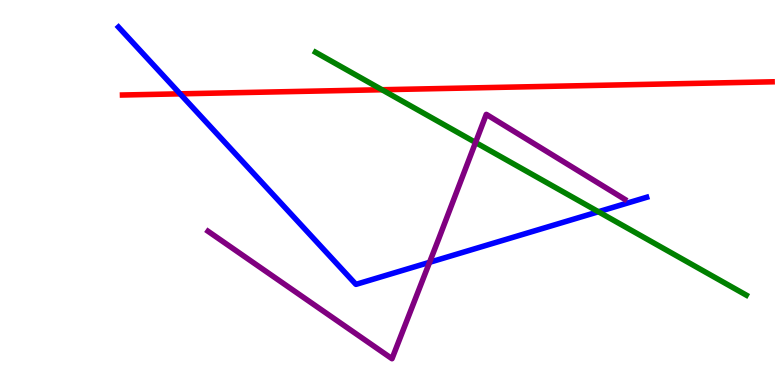[{'lines': ['blue', 'red'], 'intersections': [{'x': 2.32, 'y': 7.56}]}, {'lines': ['green', 'red'], 'intersections': [{'x': 4.93, 'y': 7.67}]}, {'lines': ['purple', 'red'], 'intersections': []}, {'lines': ['blue', 'green'], 'intersections': [{'x': 7.72, 'y': 4.5}]}, {'lines': ['blue', 'purple'], 'intersections': [{'x': 5.54, 'y': 3.19}]}, {'lines': ['green', 'purple'], 'intersections': [{'x': 6.14, 'y': 6.3}]}]